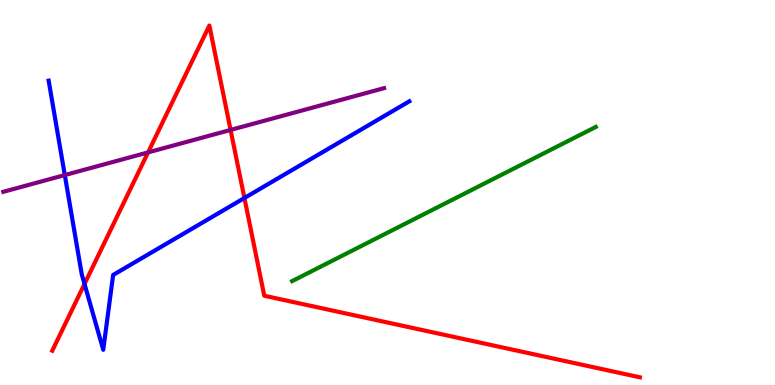[{'lines': ['blue', 'red'], 'intersections': [{'x': 1.09, 'y': 2.62}, {'x': 3.15, 'y': 4.86}]}, {'lines': ['green', 'red'], 'intersections': []}, {'lines': ['purple', 'red'], 'intersections': [{'x': 1.91, 'y': 6.04}, {'x': 2.98, 'y': 6.62}]}, {'lines': ['blue', 'green'], 'intersections': []}, {'lines': ['blue', 'purple'], 'intersections': [{'x': 0.836, 'y': 5.45}]}, {'lines': ['green', 'purple'], 'intersections': []}]